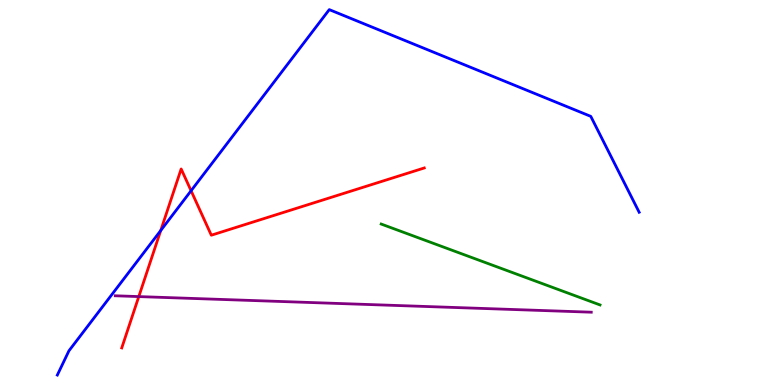[{'lines': ['blue', 'red'], 'intersections': [{'x': 2.07, 'y': 4.01}, {'x': 2.47, 'y': 5.05}]}, {'lines': ['green', 'red'], 'intersections': []}, {'lines': ['purple', 'red'], 'intersections': [{'x': 1.79, 'y': 2.3}]}, {'lines': ['blue', 'green'], 'intersections': []}, {'lines': ['blue', 'purple'], 'intersections': []}, {'lines': ['green', 'purple'], 'intersections': []}]